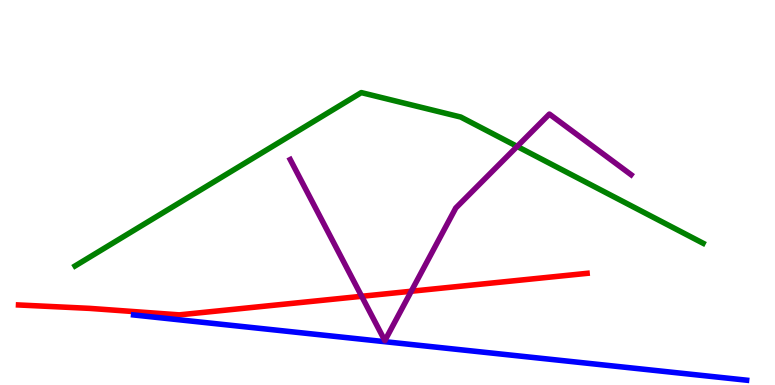[{'lines': ['blue', 'red'], 'intersections': []}, {'lines': ['green', 'red'], 'intersections': []}, {'lines': ['purple', 'red'], 'intersections': [{'x': 4.67, 'y': 2.3}, {'x': 5.31, 'y': 2.44}]}, {'lines': ['blue', 'green'], 'intersections': []}, {'lines': ['blue', 'purple'], 'intersections': []}, {'lines': ['green', 'purple'], 'intersections': [{'x': 6.67, 'y': 6.2}]}]